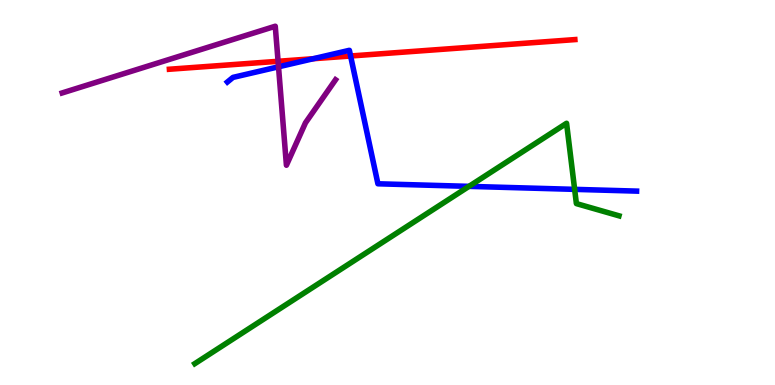[{'lines': ['blue', 'red'], 'intersections': [{'x': 4.04, 'y': 8.47}, {'x': 4.52, 'y': 8.55}]}, {'lines': ['green', 'red'], 'intersections': []}, {'lines': ['purple', 'red'], 'intersections': [{'x': 3.59, 'y': 8.41}]}, {'lines': ['blue', 'green'], 'intersections': [{'x': 6.05, 'y': 5.16}, {'x': 7.41, 'y': 5.08}]}, {'lines': ['blue', 'purple'], 'intersections': [{'x': 3.59, 'y': 8.26}]}, {'lines': ['green', 'purple'], 'intersections': []}]